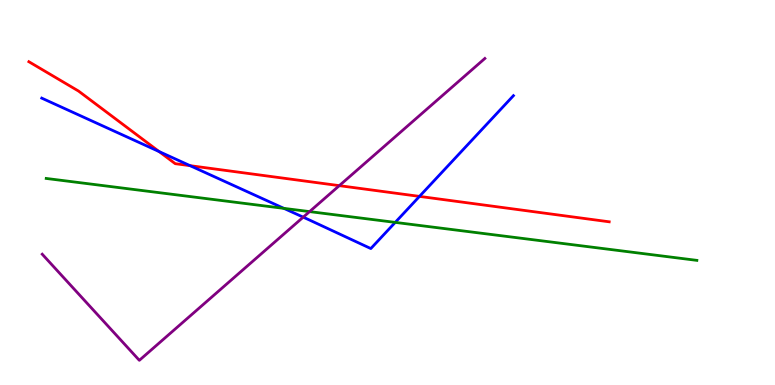[{'lines': ['blue', 'red'], 'intersections': [{'x': 2.05, 'y': 6.06}, {'x': 2.45, 'y': 5.7}, {'x': 5.41, 'y': 4.9}]}, {'lines': ['green', 'red'], 'intersections': []}, {'lines': ['purple', 'red'], 'intersections': [{'x': 4.38, 'y': 5.18}]}, {'lines': ['blue', 'green'], 'intersections': [{'x': 3.66, 'y': 4.59}, {'x': 5.1, 'y': 4.22}]}, {'lines': ['blue', 'purple'], 'intersections': [{'x': 3.91, 'y': 4.36}]}, {'lines': ['green', 'purple'], 'intersections': [{'x': 3.99, 'y': 4.5}]}]